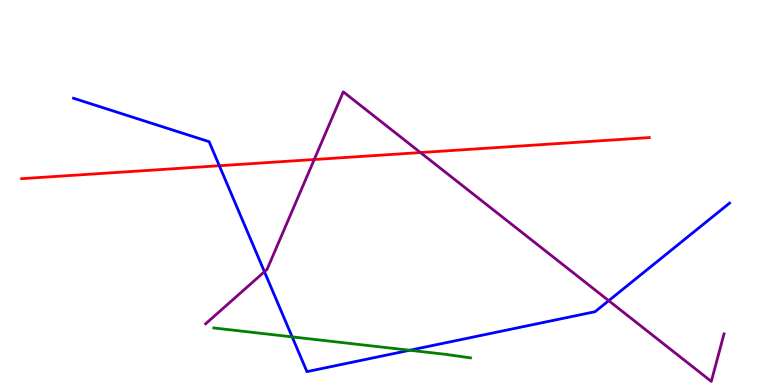[{'lines': ['blue', 'red'], 'intersections': [{'x': 2.83, 'y': 5.7}]}, {'lines': ['green', 'red'], 'intersections': []}, {'lines': ['purple', 'red'], 'intersections': [{'x': 4.05, 'y': 5.86}, {'x': 5.43, 'y': 6.04}]}, {'lines': ['blue', 'green'], 'intersections': [{'x': 3.77, 'y': 1.25}, {'x': 5.29, 'y': 0.902}]}, {'lines': ['blue', 'purple'], 'intersections': [{'x': 3.41, 'y': 2.94}, {'x': 7.85, 'y': 2.19}]}, {'lines': ['green', 'purple'], 'intersections': []}]